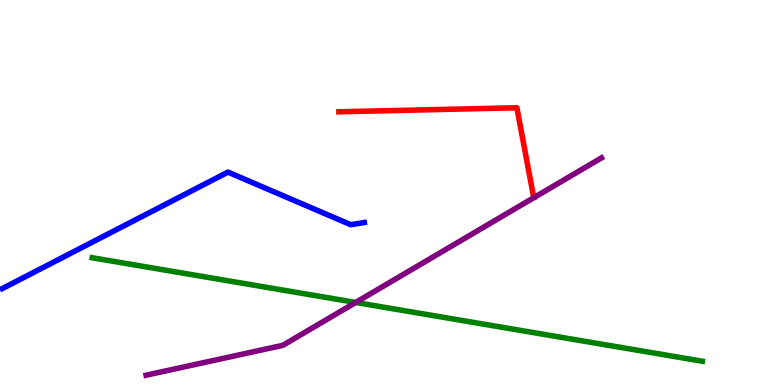[{'lines': ['blue', 'red'], 'intersections': []}, {'lines': ['green', 'red'], 'intersections': []}, {'lines': ['purple', 'red'], 'intersections': []}, {'lines': ['blue', 'green'], 'intersections': []}, {'lines': ['blue', 'purple'], 'intersections': []}, {'lines': ['green', 'purple'], 'intersections': [{'x': 4.59, 'y': 2.14}]}]